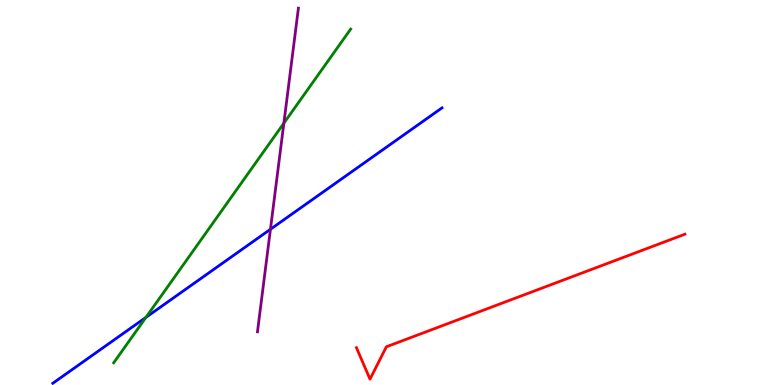[{'lines': ['blue', 'red'], 'intersections': []}, {'lines': ['green', 'red'], 'intersections': []}, {'lines': ['purple', 'red'], 'intersections': []}, {'lines': ['blue', 'green'], 'intersections': [{'x': 1.88, 'y': 1.76}]}, {'lines': ['blue', 'purple'], 'intersections': [{'x': 3.49, 'y': 4.04}]}, {'lines': ['green', 'purple'], 'intersections': [{'x': 3.66, 'y': 6.8}]}]